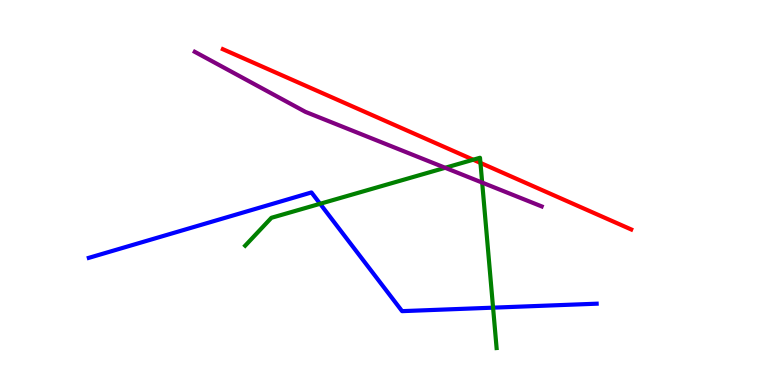[{'lines': ['blue', 'red'], 'intersections': []}, {'lines': ['green', 'red'], 'intersections': [{'x': 6.11, 'y': 5.85}, {'x': 6.2, 'y': 5.77}]}, {'lines': ['purple', 'red'], 'intersections': []}, {'lines': ['blue', 'green'], 'intersections': [{'x': 4.13, 'y': 4.71}, {'x': 6.36, 'y': 2.01}]}, {'lines': ['blue', 'purple'], 'intersections': []}, {'lines': ['green', 'purple'], 'intersections': [{'x': 5.74, 'y': 5.64}, {'x': 6.22, 'y': 5.26}]}]